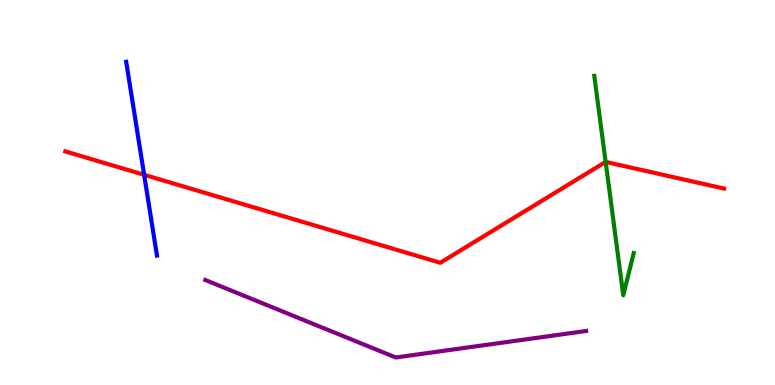[{'lines': ['blue', 'red'], 'intersections': [{'x': 1.86, 'y': 5.46}]}, {'lines': ['green', 'red'], 'intersections': [{'x': 7.81, 'y': 5.79}]}, {'lines': ['purple', 'red'], 'intersections': []}, {'lines': ['blue', 'green'], 'intersections': []}, {'lines': ['blue', 'purple'], 'intersections': []}, {'lines': ['green', 'purple'], 'intersections': []}]